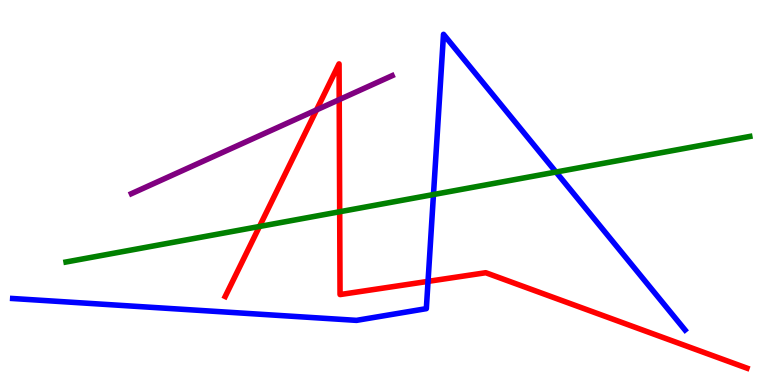[{'lines': ['blue', 'red'], 'intersections': [{'x': 5.52, 'y': 2.69}]}, {'lines': ['green', 'red'], 'intersections': [{'x': 3.35, 'y': 4.12}, {'x': 4.38, 'y': 4.5}]}, {'lines': ['purple', 'red'], 'intersections': [{'x': 4.08, 'y': 7.15}, {'x': 4.38, 'y': 7.41}]}, {'lines': ['blue', 'green'], 'intersections': [{'x': 5.59, 'y': 4.95}, {'x': 7.17, 'y': 5.53}]}, {'lines': ['blue', 'purple'], 'intersections': []}, {'lines': ['green', 'purple'], 'intersections': []}]